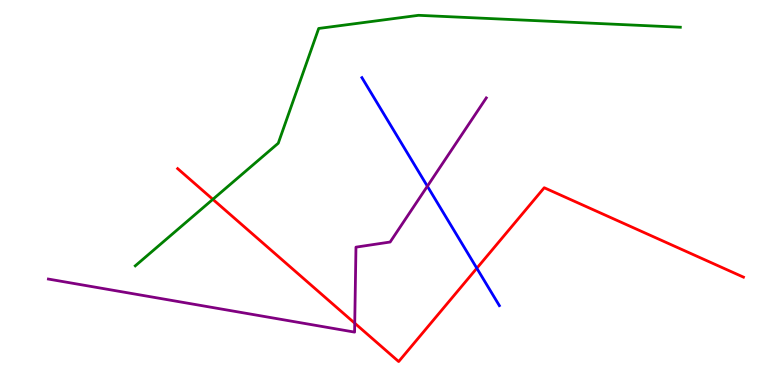[{'lines': ['blue', 'red'], 'intersections': [{'x': 6.15, 'y': 3.03}]}, {'lines': ['green', 'red'], 'intersections': [{'x': 2.75, 'y': 4.82}]}, {'lines': ['purple', 'red'], 'intersections': [{'x': 4.58, 'y': 1.61}]}, {'lines': ['blue', 'green'], 'intersections': []}, {'lines': ['blue', 'purple'], 'intersections': [{'x': 5.51, 'y': 5.16}]}, {'lines': ['green', 'purple'], 'intersections': []}]